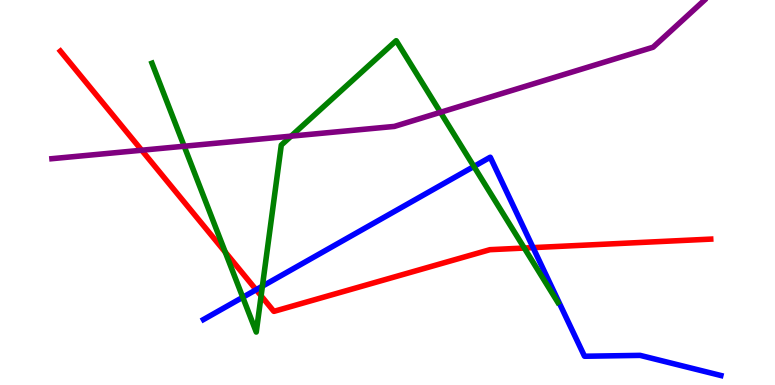[{'lines': ['blue', 'red'], 'intersections': [{'x': 3.3, 'y': 2.47}, {'x': 6.88, 'y': 3.57}]}, {'lines': ['green', 'red'], 'intersections': [{'x': 2.91, 'y': 3.45}, {'x': 3.37, 'y': 2.32}, {'x': 6.77, 'y': 3.56}]}, {'lines': ['purple', 'red'], 'intersections': [{'x': 1.83, 'y': 6.1}]}, {'lines': ['blue', 'green'], 'intersections': [{'x': 3.13, 'y': 2.28}, {'x': 3.39, 'y': 2.57}, {'x': 6.12, 'y': 5.68}]}, {'lines': ['blue', 'purple'], 'intersections': []}, {'lines': ['green', 'purple'], 'intersections': [{'x': 2.38, 'y': 6.2}, {'x': 3.76, 'y': 6.46}, {'x': 5.68, 'y': 7.08}]}]